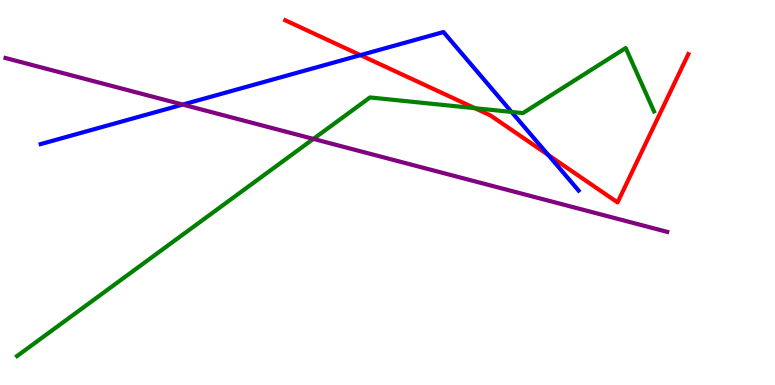[{'lines': ['blue', 'red'], 'intersections': [{'x': 4.65, 'y': 8.57}, {'x': 7.07, 'y': 5.97}]}, {'lines': ['green', 'red'], 'intersections': [{'x': 6.13, 'y': 7.19}]}, {'lines': ['purple', 'red'], 'intersections': []}, {'lines': ['blue', 'green'], 'intersections': [{'x': 6.6, 'y': 7.09}]}, {'lines': ['blue', 'purple'], 'intersections': [{'x': 2.36, 'y': 7.28}]}, {'lines': ['green', 'purple'], 'intersections': [{'x': 4.04, 'y': 6.39}]}]